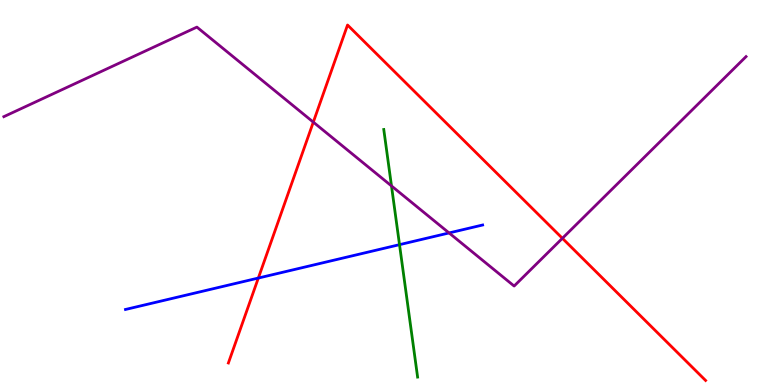[{'lines': ['blue', 'red'], 'intersections': [{'x': 3.33, 'y': 2.78}]}, {'lines': ['green', 'red'], 'intersections': []}, {'lines': ['purple', 'red'], 'intersections': [{'x': 4.04, 'y': 6.83}, {'x': 7.26, 'y': 3.81}]}, {'lines': ['blue', 'green'], 'intersections': [{'x': 5.15, 'y': 3.65}]}, {'lines': ['blue', 'purple'], 'intersections': [{'x': 5.79, 'y': 3.95}]}, {'lines': ['green', 'purple'], 'intersections': [{'x': 5.05, 'y': 5.17}]}]